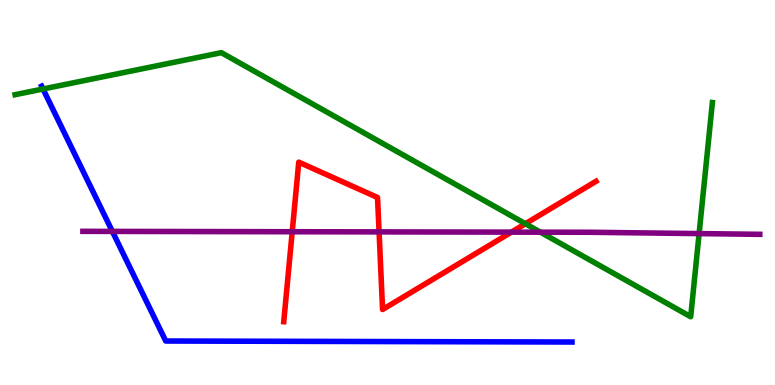[{'lines': ['blue', 'red'], 'intersections': []}, {'lines': ['green', 'red'], 'intersections': [{'x': 6.78, 'y': 4.19}]}, {'lines': ['purple', 'red'], 'intersections': [{'x': 3.77, 'y': 3.98}, {'x': 4.89, 'y': 3.98}, {'x': 6.6, 'y': 3.97}]}, {'lines': ['blue', 'green'], 'intersections': [{'x': 0.555, 'y': 7.69}]}, {'lines': ['blue', 'purple'], 'intersections': [{'x': 1.45, 'y': 3.99}]}, {'lines': ['green', 'purple'], 'intersections': [{'x': 6.97, 'y': 3.97}, {'x': 9.02, 'y': 3.93}]}]